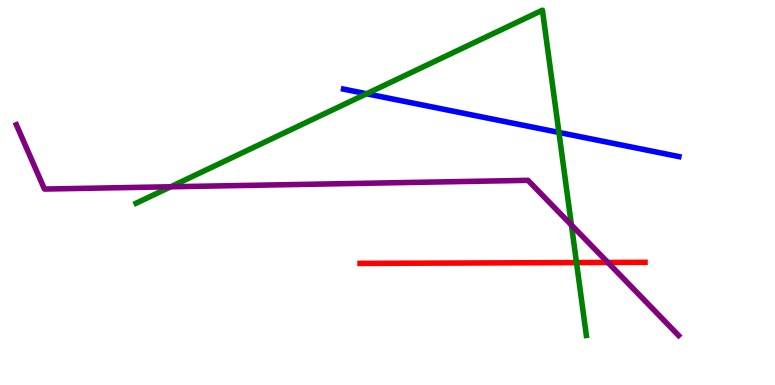[{'lines': ['blue', 'red'], 'intersections': []}, {'lines': ['green', 'red'], 'intersections': [{'x': 7.44, 'y': 3.18}]}, {'lines': ['purple', 'red'], 'intersections': [{'x': 7.84, 'y': 3.18}]}, {'lines': ['blue', 'green'], 'intersections': [{'x': 4.73, 'y': 7.56}, {'x': 7.21, 'y': 6.56}]}, {'lines': ['blue', 'purple'], 'intersections': []}, {'lines': ['green', 'purple'], 'intersections': [{'x': 2.2, 'y': 5.15}, {'x': 7.37, 'y': 4.16}]}]